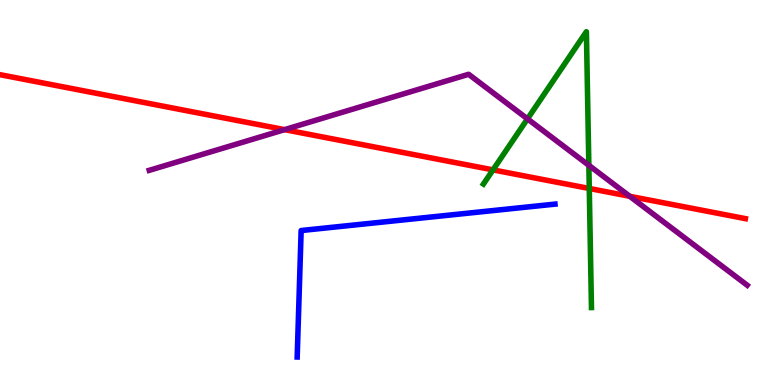[{'lines': ['blue', 'red'], 'intersections': []}, {'lines': ['green', 'red'], 'intersections': [{'x': 6.36, 'y': 5.59}, {'x': 7.6, 'y': 5.1}]}, {'lines': ['purple', 'red'], 'intersections': [{'x': 3.67, 'y': 6.63}, {'x': 8.13, 'y': 4.9}]}, {'lines': ['blue', 'green'], 'intersections': []}, {'lines': ['blue', 'purple'], 'intersections': []}, {'lines': ['green', 'purple'], 'intersections': [{'x': 6.81, 'y': 6.91}, {'x': 7.6, 'y': 5.71}]}]